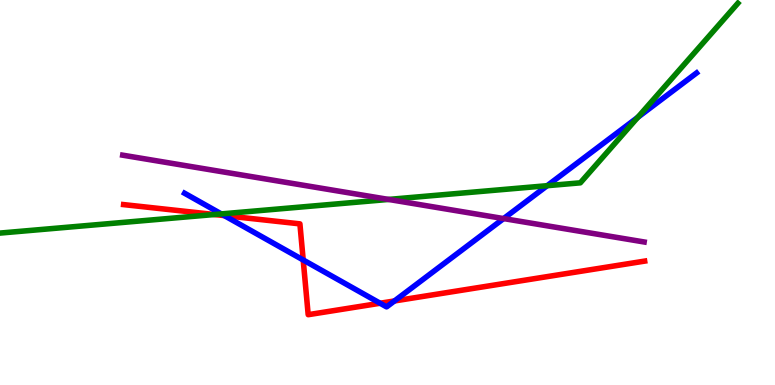[{'lines': ['blue', 'red'], 'intersections': [{'x': 2.89, 'y': 4.4}, {'x': 3.91, 'y': 3.25}, {'x': 4.9, 'y': 2.12}, {'x': 5.09, 'y': 2.18}]}, {'lines': ['green', 'red'], 'intersections': [{'x': 2.77, 'y': 4.43}]}, {'lines': ['purple', 'red'], 'intersections': []}, {'lines': ['blue', 'green'], 'intersections': [{'x': 2.86, 'y': 4.44}, {'x': 7.06, 'y': 5.18}, {'x': 8.23, 'y': 6.95}]}, {'lines': ['blue', 'purple'], 'intersections': [{'x': 6.5, 'y': 4.32}]}, {'lines': ['green', 'purple'], 'intersections': [{'x': 5.01, 'y': 4.82}]}]